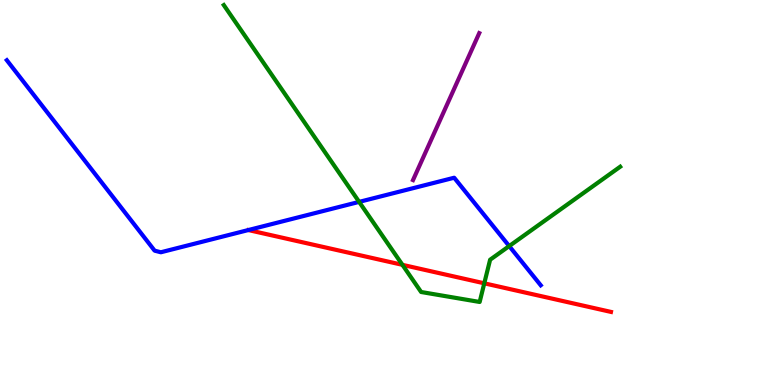[{'lines': ['blue', 'red'], 'intersections': []}, {'lines': ['green', 'red'], 'intersections': [{'x': 5.19, 'y': 3.12}, {'x': 6.25, 'y': 2.64}]}, {'lines': ['purple', 'red'], 'intersections': []}, {'lines': ['blue', 'green'], 'intersections': [{'x': 4.63, 'y': 4.76}, {'x': 6.57, 'y': 3.61}]}, {'lines': ['blue', 'purple'], 'intersections': []}, {'lines': ['green', 'purple'], 'intersections': []}]